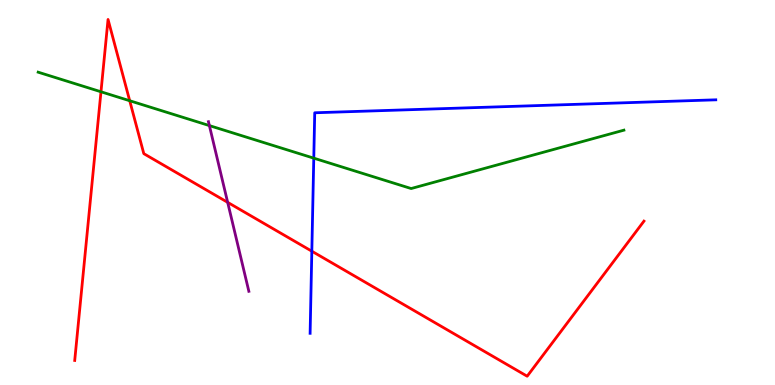[{'lines': ['blue', 'red'], 'intersections': [{'x': 4.02, 'y': 3.48}]}, {'lines': ['green', 'red'], 'intersections': [{'x': 1.3, 'y': 7.62}, {'x': 1.67, 'y': 7.38}]}, {'lines': ['purple', 'red'], 'intersections': [{'x': 2.94, 'y': 4.74}]}, {'lines': ['blue', 'green'], 'intersections': [{'x': 4.05, 'y': 5.89}]}, {'lines': ['blue', 'purple'], 'intersections': []}, {'lines': ['green', 'purple'], 'intersections': [{'x': 2.7, 'y': 6.74}]}]